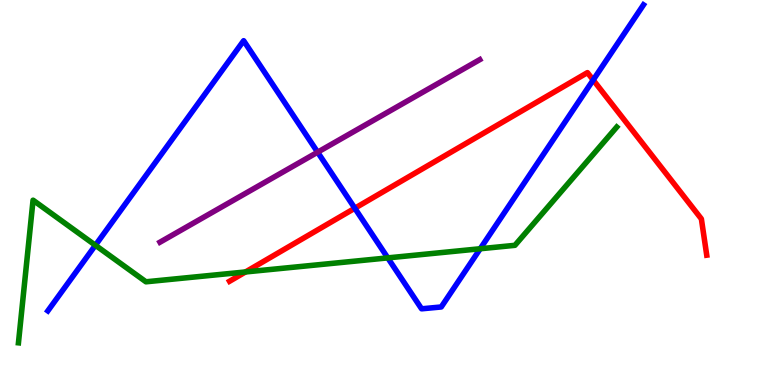[{'lines': ['blue', 'red'], 'intersections': [{'x': 4.58, 'y': 4.59}, {'x': 7.65, 'y': 7.92}]}, {'lines': ['green', 'red'], 'intersections': [{'x': 3.17, 'y': 2.94}]}, {'lines': ['purple', 'red'], 'intersections': []}, {'lines': ['blue', 'green'], 'intersections': [{'x': 1.23, 'y': 3.63}, {'x': 5.0, 'y': 3.3}, {'x': 6.2, 'y': 3.54}]}, {'lines': ['blue', 'purple'], 'intersections': [{'x': 4.1, 'y': 6.05}]}, {'lines': ['green', 'purple'], 'intersections': []}]